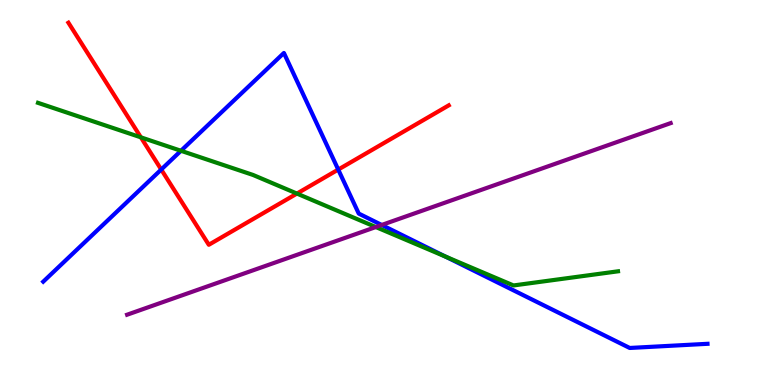[{'lines': ['blue', 'red'], 'intersections': [{'x': 2.08, 'y': 5.6}, {'x': 4.36, 'y': 5.6}]}, {'lines': ['green', 'red'], 'intersections': [{'x': 1.82, 'y': 6.43}, {'x': 3.83, 'y': 4.97}]}, {'lines': ['purple', 'red'], 'intersections': []}, {'lines': ['blue', 'green'], 'intersections': [{'x': 2.34, 'y': 6.08}, {'x': 5.75, 'y': 3.34}]}, {'lines': ['blue', 'purple'], 'intersections': [{'x': 4.93, 'y': 4.16}]}, {'lines': ['green', 'purple'], 'intersections': [{'x': 4.85, 'y': 4.1}]}]